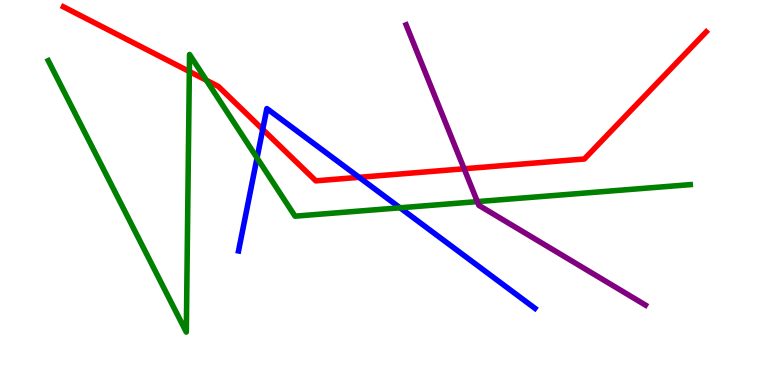[{'lines': ['blue', 'red'], 'intersections': [{'x': 3.39, 'y': 6.64}, {'x': 4.63, 'y': 5.39}]}, {'lines': ['green', 'red'], 'intersections': [{'x': 2.44, 'y': 8.14}, {'x': 2.66, 'y': 7.92}]}, {'lines': ['purple', 'red'], 'intersections': [{'x': 5.99, 'y': 5.62}]}, {'lines': ['blue', 'green'], 'intersections': [{'x': 3.32, 'y': 5.9}, {'x': 5.16, 'y': 4.6}]}, {'lines': ['blue', 'purple'], 'intersections': []}, {'lines': ['green', 'purple'], 'intersections': [{'x': 6.16, 'y': 4.76}]}]